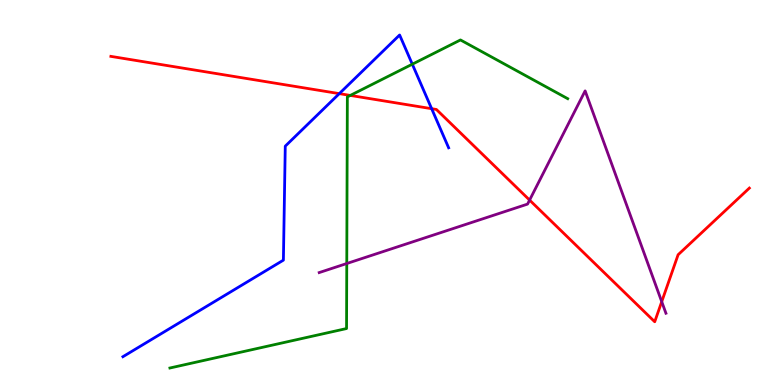[{'lines': ['blue', 'red'], 'intersections': [{'x': 4.38, 'y': 7.57}, {'x': 5.57, 'y': 7.18}]}, {'lines': ['green', 'red'], 'intersections': [{'x': 4.52, 'y': 7.52}]}, {'lines': ['purple', 'red'], 'intersections': [{'x': 6.83, 'y': 4.8}, {'x': 8.54, 'y': 2.16}]}, {'lines': ['blue', 'green'], 'intersections': [{'x': 5.32, 'y': 8.33}]}, {'lines': ['blue', 'purple'], 'intersections': []}, {'lines': ['green', 'purple'], 'intersections': [{'x': 4.47, 'y': 3.16}]}]